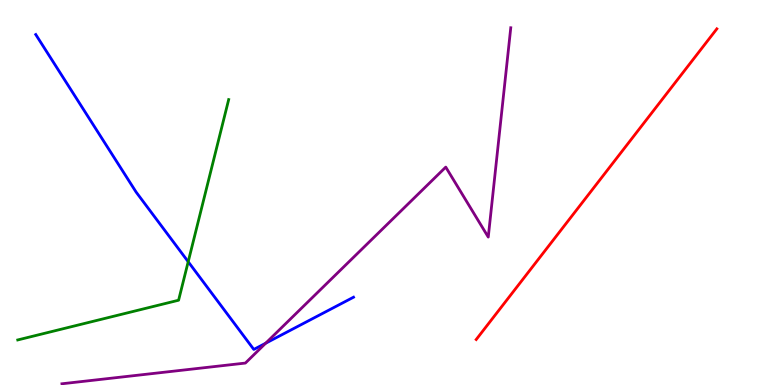[{'lines': ['blue', 'red'], 'intersections': []}, {'lines': ['green', 'red'], 'intersections': []}, {'lines': ['purple', 'red'], 'intersections': []}, {'lines': ['blue', 'green'], 'intersections': [{'x': 2.43, 'y': 3.2}]}, {'lines': ['blue', 'purple'], 'intersections': [{'x': 3.43, 'y': 1.09}]}, {'lines': ['green', 'purple'], 'intersections': []}]